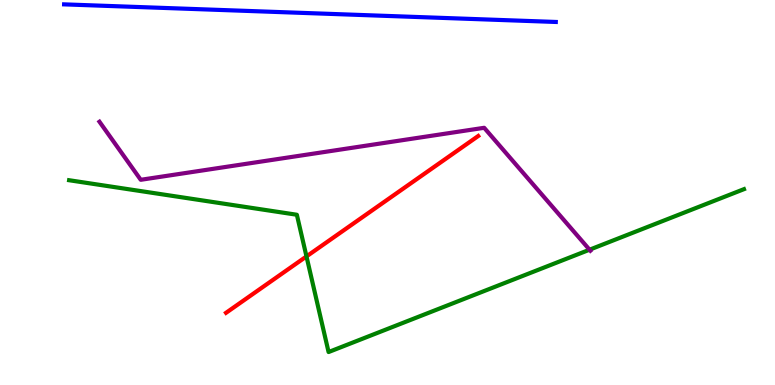[{'lines': ['blue', 'red'], 'intersections': []}, {'lines': ['green', 'red'], 'intersections': [{'x': 3.95, 'y': 3.34}]}, {'lines': ['purple', 'red'], 'intersections': []}, {'lines': ['blue', 'green'], 'intersections': []}, {'lines': ['blue', 'purple'], 'intersections': []}, {'lines': ['green', 'purple'], 'intersections': [{'x': 7.61, 'y': 3.51}]}]